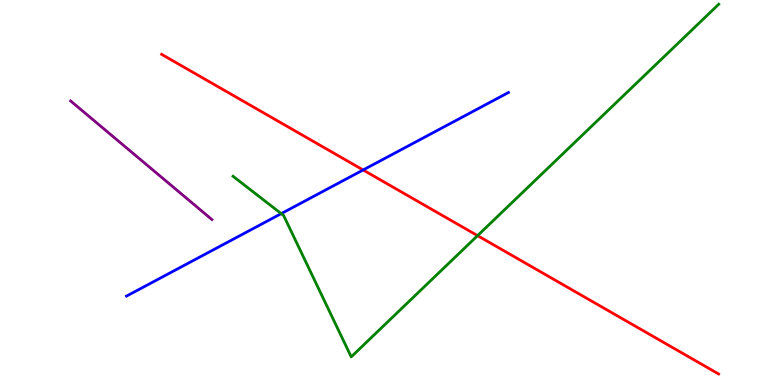[{'lines': ['blue', 'red'], 'intersections': [{'x': 4.69, 'y': 5.59}]}, {'lines': ['green', 'red'], 'intersections': [{'x': 6.16, 'y': 3.88}]}, {'lines': ['purple', 'red'], 'intersections': []}, {'lines': ['blue', 'green'], 'intersections': [{'x': 3.63, 'y': 4.45}]}, {'lines': ['blue', 'purple'], 'intersections': []}, {'lines': ['green', 'purple'], 'intersections': []}]